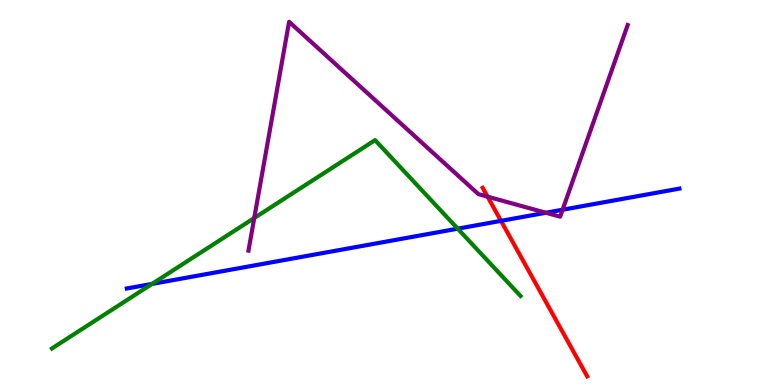[{'lines': ['blue', 'red'], 'intersections': [{'x': 6.46, 'y': 4.26}]}, {'lines': ['green', 'red'], 'intersections': []}, {'lines': ['purple', 'red'], 'intersections': [{'x': 6.29, 'y': 4.89}]}, {'lines': ['blue', 'green'], 'intersections': [{'x': 1.96, 'y': 2.63}, {'x': 5.91, 'y': 4.06}]}, {'lines': ['blue', 'purple'], 'intersections': [{'x': 7.04, 'y': 4.47}, {'x': 7.26, 'y': 4.55}]}, {'lines': ['green', 'purple'], 'intersections': [{'x': 3.28, 'y': 4.34}]}]